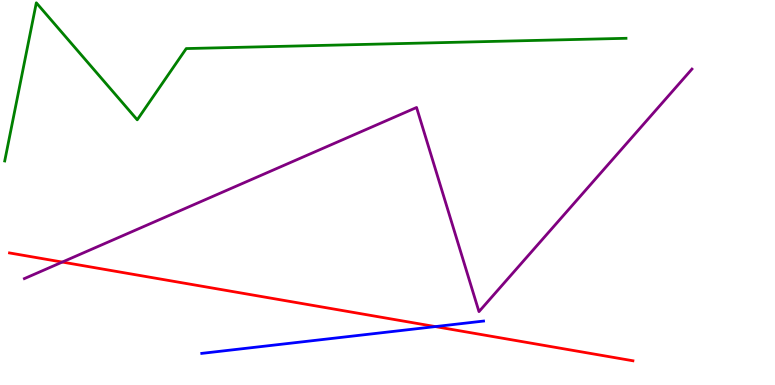[{'lines': ['blue', 'red'], 'intersections': [{'x': 5.62, 'y': 1.52}]}, {'lines': ['green', 'red'], 'intersections': []}, {'lines': ['purple', 'red'], 'intersections': [{'x': 0.804, 'y': 3.19}]}, {'lines': ['blue', 'green'], 'intersections': []}, {'lines': ['blue', 'purple'], 'intersections': []}, {'lines': ['green', 'purple'], 'intersections': []}]